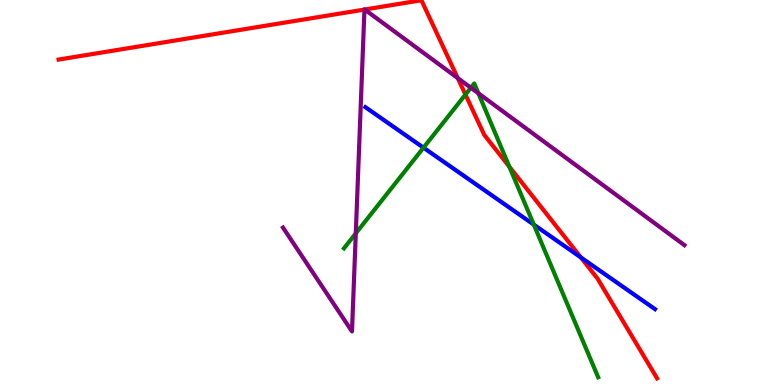[{'lines': ['blue', 'red'], 'intersections': [{'x': 7.49, 'y': 3.31}]}, {'lines': ['green', 'red'], 'intersections': [{'x': 6.01, 'y': 7.54}, {'x': 6.57, 'y': 5.67}]}, {'lines': ['purple', 'red'], 'intersections': [{'x': 4.7, 'y': 9.75}, {'x': 4.71, 'y': 9.75}, {'x': 5.91, 'y': 7.97}]}, {'lines': ['blue', 'green'], 'intersections': [{'x': 5.46, 'y': 6.16}, {'x': 6.89, 'y': 4.17}]}, {'lines': ['blue', 'purple'], 'intersections': []}, {'lines': ['green', 'purple'], 'intersections': [{'x': 4.59, 'y': 3.94}, {'x': 6.08, 'y': 7.72}, {'x': 6.17, 'y': 7.58}]}]